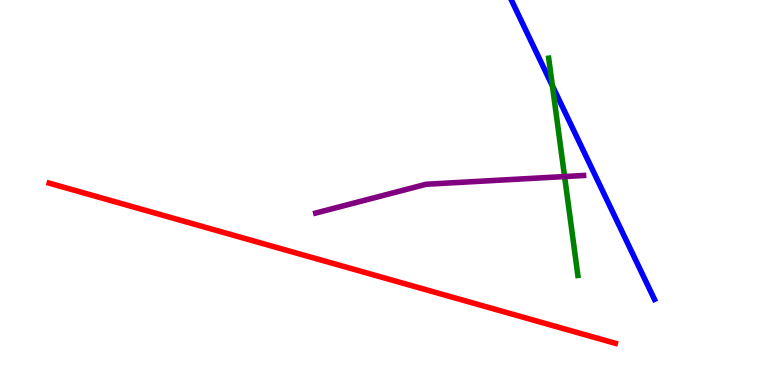[{'lines': ['blue', 'red'], 'intersections': []}, {'lines': ['green', 'red'], 'intersections': []}, {'lines': ['purple', 'red'], 'intersections': []}, {'lines': ['blue', 'green'], 'intersections': [{'x': 7.13, 'y': 7.77}]}, {'lines': ['blue', 'purple'], 'intersections': []}, {'lines': ['green', 'purple'], 'intersections': [{'x': 7.29, 'y': 5.41}]}]